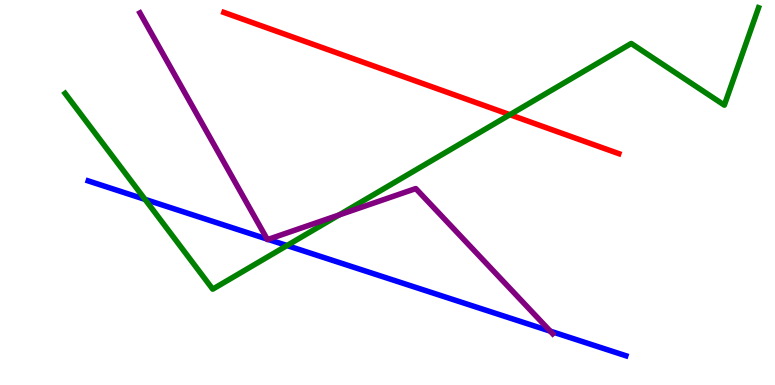[{'lines': ['blue', 'red'], 'intersections': []}, {'lines': ['green', 'red'], 'intersections': [{'x': 6.58, 'y': 7.02}]}, {'lines': ['purple', 'red'], 'intersections': []}, {'lines': ['blue', 'green'], 'intersections': [{'x': 1.87, 'y': 4.82}, {'x': 3.7, 'y': 3.62}]}, {'lines': ['blue', 'purple'], 'intersections': [{'x': 3.45, 'y': 3.79}, {'x': 3.46, 'y': 3.78}, {'x': 7.1, 'y': 1.4}]}, {'lines': ['green', 'purple'], 'intersections': [{'x': 4.38, 'y': 4.42}]}]